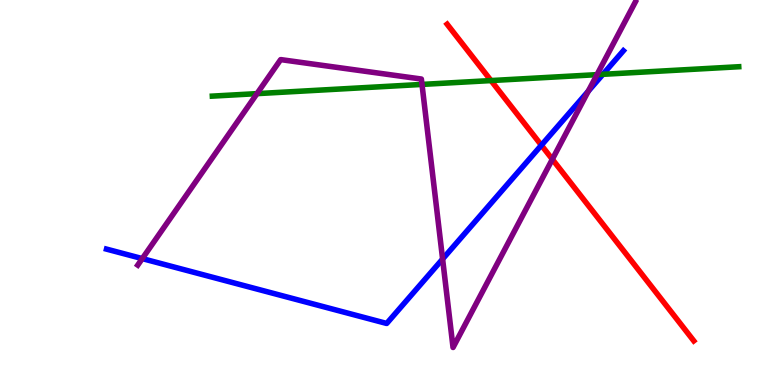[{'lines': ['blue', 'red'], 'intersections': [{'x': 6.99, 'y': 6.23}]}, {'lines': ['green', 'red'], 'intersections': [{'x': 6.34, 'y': 7.91}]}, {'lines': ['purple', 'red'], 'intersections': [{'x': 7.13, 'y': 5.86}]}, {'lines': ['blue', 'green'], 'intersections': [{'x': 7.78, 'y': 8.07}]}, {'lines': ['blue', 'purple'], 'intersections': [{'x': 1.84, 'y': 3.28}, {'x': 5.71, 'y': 3.27}, {'x': 7.59, 'y': 7.63}]}, {'lines': ['green', 'purple'], 'intersections': [{'x': 3.32, 'y': 7.57}, {'x': 5.45, 'y': 7.81}, {'x': 7.7, 'y': 8.06}]}]